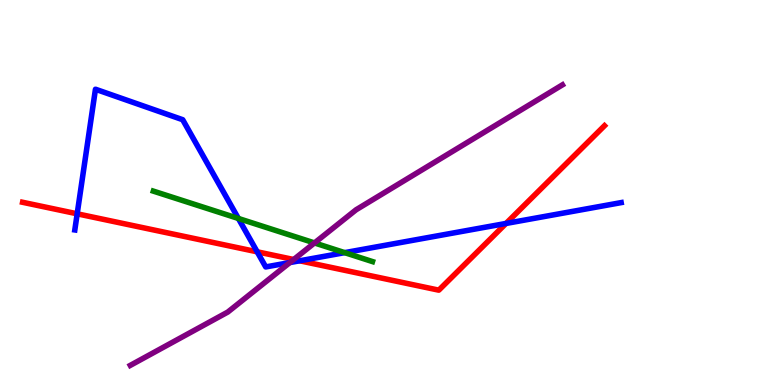[{'lines': ['blue', 'red'], 'intersections': [{'x': 0.996, 'y': 4.45}, {'x': 3.32, 'y': 3.46}, {'x': 3.87, 'y': 3.23}, {'x': 6.53, 'y': 4.2}]}, {'lines': ['green', 'red'], 'intersections': []}, {'lines': ['purple', 'red'], 'intersections': [{'x': 3.79, 'y': 3.26}]}, {'lines': ['blue', 'green'], 'intersections': [{'x': 3.08, 'y': 4.33}, {'x': 4.45, 'y': 3.44}]}, {'lines': ['blue', 'purple'], 'intersections': [{'x': 3.74, 'y': 3.18}]}, {'lines': ['green', 'purple'], 'intersections': [{'x': 4.06, 'y': 3.69}]}]